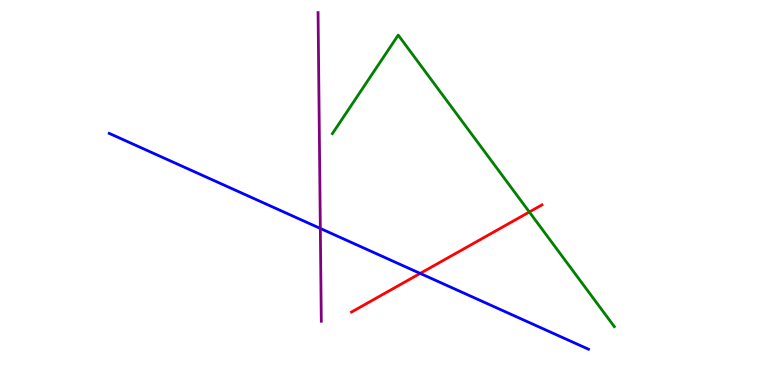[{'lines': ['blue', 'red'], 'intersections': [{'x': 5.42, 'y': 2.9}]}, {'lines': ['green', 'red'], 'intersections': [{'x': 6.83, 'y': 4.49}]}, {'lines': ['purple', 'red'], 'intersections': []}, {'lines': ['blue', 'green'], 'intersections': []}, {'lines': ['blue', 'purple'], 'intersections': [{'x': 4.13, 'y': 4.07}]}, {'lines': ['green', 'purple'], 'intersections': []}]